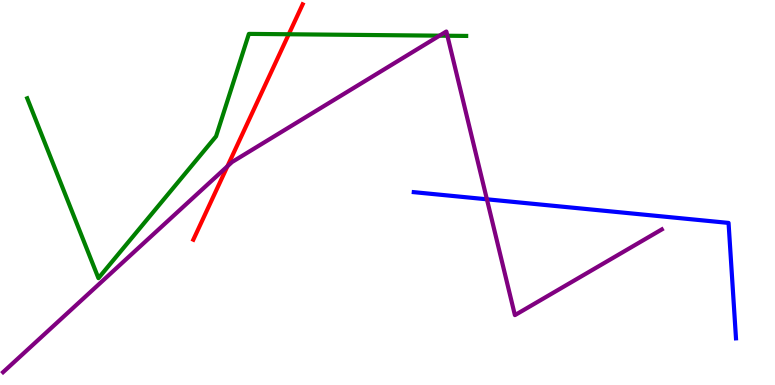[{'lines': ['blue', 'red'], 'intersections': []}, {'lines': ['green', 'red'], 'intersections': [{'x': 3.73, 'y': 9.11}]}, {'lines': ['purple', 'red'], 'intersections': [{'x': 2.93, 'y': 5.68}]}, {'lines': ['blue', 'green'], 'intersections': []}, {'lines': ['blue', 'purple'], 'intersections': [{'x': 6.28, 'y': 4.82}]}, {'lines': ['green', 'purple'], 'intersections': [{'x': 5.67, 'y': 9.07}, {'x': 5.77, 'y': 9.07}]}]